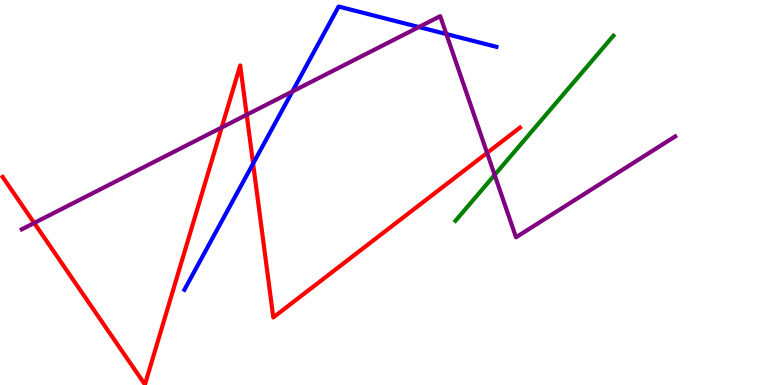[{'lines': ['blue', 'red'], 'intersections': [{'x': 3.27, 'y': 5.75}]}, {'lines': ['green', 'red'], 'intersections': []}, {'lines': ['purple', 'red'], 'intersections': [{'x': 0.441, 'y': 4.21}, {'x': 2.86, 'y': 6.69}, {'x': 3.18, 'y': 7.02}, {'x': 6.29, 'y': 6.03}]}, {'lines': ['blue', 'green'], 'intersections': []}, {'lines': ['blue', 'purple'], 'intersections': [{'x': 3.77, 'y': 7.62}, {'x': 5.41, 'y': 9.3}, {'x': 5.76, 'y': 9.12}]}, {'lines': ['green', 'purple'], 'intersections': [{'x': 6.38, 'y': 5.46}]}]